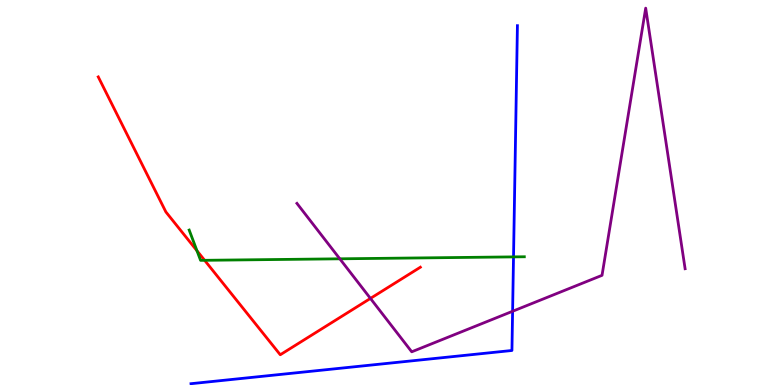[{'lines': ['blue', 'red'], 'intersections': []}, {'lines': ['green', 'red'], 'intersections': [{'x': 2.54, 'y': 3.49}, {'x': 2.64, 'y': 3.24}]}, {'lines': ['purple', 'red'], 'intersections': [{'x': 4.78, 'y': 2.25}]}, {'lines': ['blue', 'green'], 'intersections': [{'x': 6.63, 'y': 3.33}]}, {'lines': ['blue', 'purple'], 'intersections': [{'x': 6.61, 'y': 1.92}]}, {'lines': ['green', 'purple'], 'intersections': [{'x': 4.38, 'y': 3.28}]}]